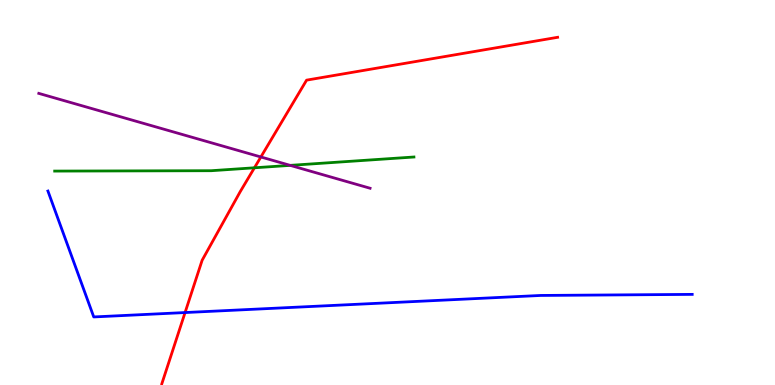[{'lines': ['blue', 'red'], 'intersections': [{'x': 2.39, 'y': 1.88}]}, {'lines': ['green', 'red'], 'intersections': [{'x': 3.28, 'y': 5.64}]}, {'lines': ['purple', 'red'], 'intersections': [{'x': 3.37, 'y': 5.92}]}, {'lines': ['blue', 'green'], 'intersections': []}, {'lines': ['blue', 'purple'], 'intersections': []}, {'lines': ['green', 'purple'], 'intersections': [{'x': 3.74, 'y': 5.7}]}]